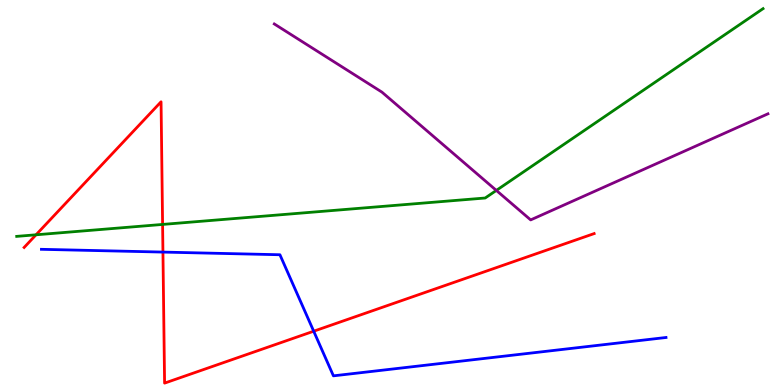[{'lines': ['blue', 'red'], 'intersections': [{'x': 2.1, 'y': 3.45}, {'x': 4.05, 'y': 1.4}]}, {'lines': ['green', 'red'], 'intersections': [{'x': 0.465, 'y': 3.9}, {'x': 2.1, 'y': 4.17}]}, {'lines': ['purple', 'red'], 'intersections': []}, {'lines': ['blue', 'green'], 'intersections': []}, {'lines': ['blue', 'purple'], 'intersections': []}, {'lines': ['green', 'purple'], 'intersections': [{'x': 6.4, 'y': 5.05}]}]